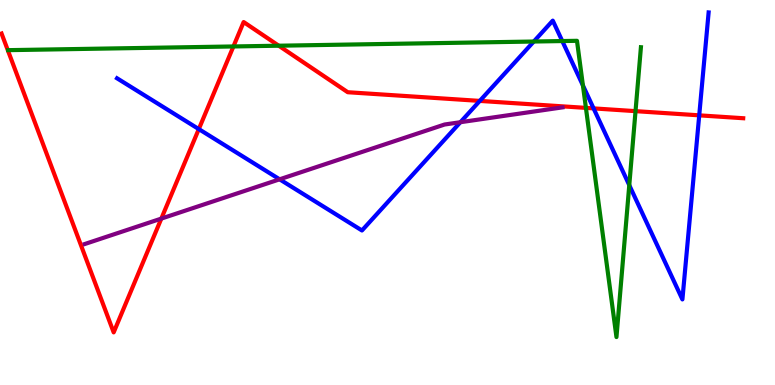[{'lines': ['blue', 'red'], 'intersections': [{'x': 2.57, 'y': 6.65}, {'x': 6.19, 'y': 7.38}, {'x': 7.66, 'y': 7.18}, {'x': 9.02, 'y': 7.0}]}, {'lines': ['green', 'red'], 'intersections': [{'x': 3.01, 'y': 8.79}, {'x': 3.6, 'y': 8.81}, {'x': 7.56, 'y': 7.2}, {'x': 8.2, 'y': 7.11}]}, {'lines': ['purple', 'red'], 'intersections': [{'x': 2.08, 'y': 4.32}]}, {'lines': ['blue', 'green'], 'intersections': [{'x': 6.89, 'y': 8.92}, {'x': 7.26, 'y': 8.93}, {'x': 7.52, 'y': 7.78}, {'x': 8.12, 'y': 5.19}]}, {'lines': ['blue', 'purple'], 'intersections': [{'x': 3.61, 'y': 5.34}, {'x': 5.94, 'y': 6.83}]}, {'lines': ['green', 'purple'], 'intersections': []}]